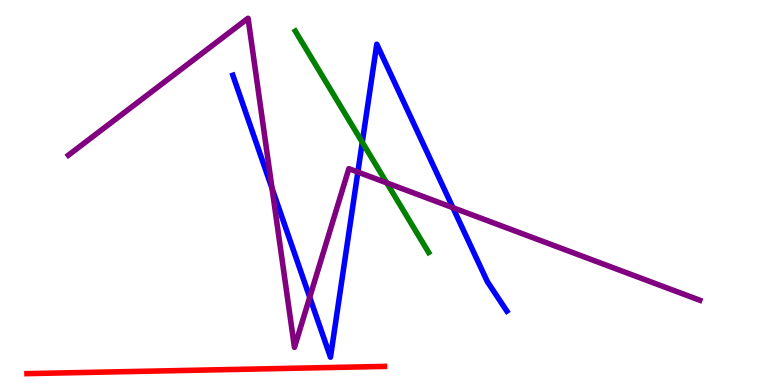[{'lines': ['blue', 'red'], 'intersections': []}, {'lines': ['green', 'red'], 'intersections': []}, {'lines': ['purple', 'red'], 'intersections': []}, {'lines': ['blue', 'green'], 'intersections': [{'x': 4.67, 'y': 6.31}]}, {'lines': ['blue', 'purple'], 'intersections': [{'x': 3.51, 'y': 5.1}, {'x': 4.0, 'y': 2.28}, {'x': 4.62, 'y': 5.53}, {'x': 5.84, 'y': 4.61}]}, {'lines': ['green', 'purple'], 'intersections': [{'x': 4.99, 'y': 5.25}]}]